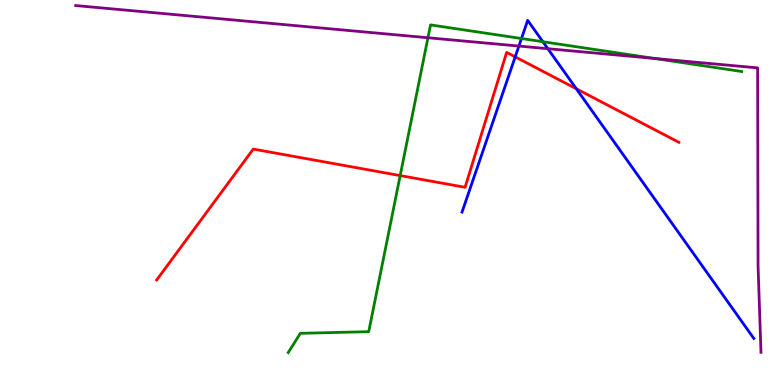[{'lines': ['blue', 'red'], 'intersections': [{'x': 6.65, 'y': 8.52}, {'x': 7.44, 'y': 7.69}]}, {'lines': ['green', 'red'], 'intersections': [{'x': 5.16, 'y': 5.44}]}, {'lines': ['purple', 'red'], 'intersections': []}, {'lines': ['blue', 'green'], 'intersections': [{'x': 6.73, 'y': 9.0}, {'x': 7.0, 'y': 8.92}]}, {'lines': ['blue', 'purple'], 'intersections': [{'x': 6.7, 'y': 8.8}, {'x': 7.07, 'y': 8.73}]}, {'lines': ['green', 'purple'], 'intersections': [{'x': 5.52, 'y': 9.02}, {'x': 8.45, 'y': 8.48}]}]